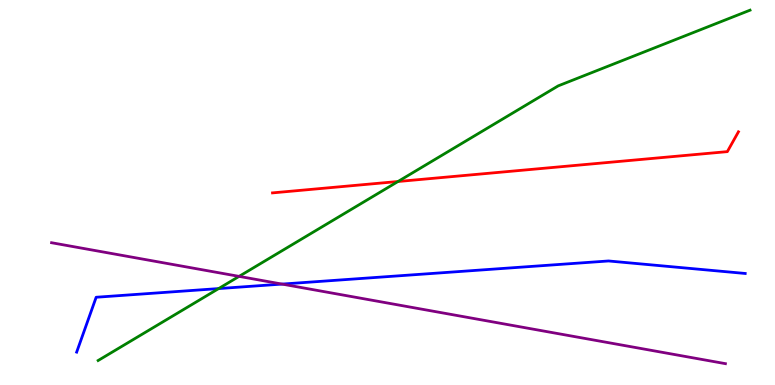[{'lines': ['blue', 'red'], 'intersections': []}, {'lines': ['green', 'red'], 'intersections': [{'x': 5.14, 'y': 5.29}]}, {'lines': ['purple', 'red'], 'intersections': []}, {'lines': ['blue', 'green'], 'intersections': [{'x': 2.82, 'y': 2.5}]}, {'lines': ['blue', 'purple'], 'intersections': [{'x': 3.64, 'y': 2.62}]}, {'lines': ['green', 'purple'], 'intersections': [{'x': 3.08, 'y': 2.82}]}]